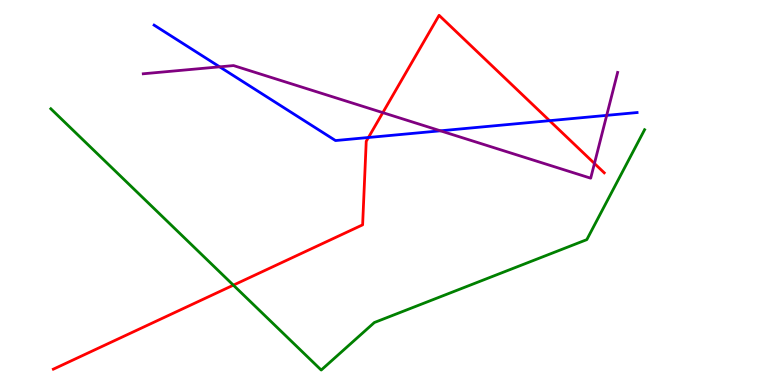[{'lines': ['blue', 'red'], 'intersections': [{'x': 4.75, 'y': 6.43}, {'x': 7.09, 'y': 6.87}]}, {'lines': ['green', 'red'], 'intersections': [{'x': 3.01, 'y': 2.59}]}, {'lines': ['purple', 'red'], 'intersections': [{'x': 4.94, 'y': 7.07}, {'x': 7.67, 'y': 5.75}]}, {'lines': ['blue', 'green'], 'intersections': []}, {'lines': ['blue', 'purple'], 'intersections': [{'x': 2.83, 'y': 8.26}, {'x': 5.68, 'y': 6.6}, {'x': 7.83, 'y': 7.0}]}, {'lines': ['green', 'purple'], 'intersections': []}]